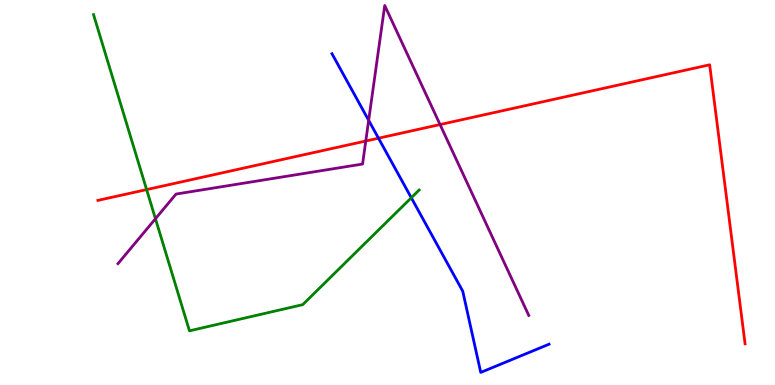[{'lines': ['blue', 'red'], 'intersections': [{'x': 4.88, 'y': 6.41}]}, {'lines': ['green', 'red'], 'intersections': [{'x': 1.89, 'y': 5.08}]}, {'lines': ['purple', 'red'], 'intersections': [{'x': 4.72, 'y': 6.34}, {'x': 5.68, 'y': 6.76}]}, {'lines': ['blue', 'green'], 'intersections': [{'x': 5.31, 'y': 4.86}]}, {'lines': ['blue', 'purple'], 'intersections': [{'x': 4.76, 'y': 6.87}]}, {'lines': ['green', 'purple'], 'intersections': [{'x': 2.01, 'y': 4.32}]}]